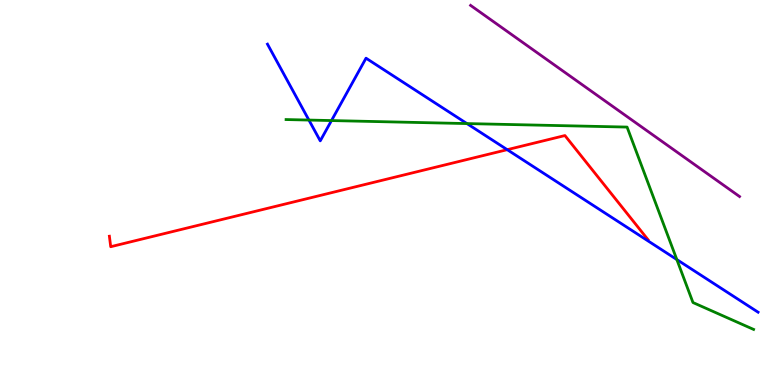[{'lines': ['blue', 'red'], 'intersections': [{'x': 6.54, 'y': 6.11}]}, {'lines': ['green', 'red'], 'intersections': []}, {'lines': ['purple', 'red'], 'intersections': []}, {'lines': ['blue', 'green'], 'intersections': [{'x': 3.99, 'y': 6.88}, {'x': 4.28, 'y': 6.87}, {'x': 6.03, 'y': 6.79}, {'x': 8.73, 'y': 3.26}]}, {'lines': ['blue', 'purple'], 'intersections': []}, {'lines': ['green', 'purple'], 'intersections': []}]